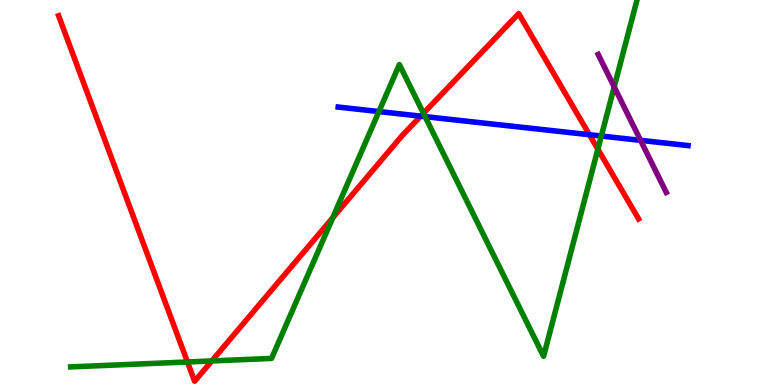[{'lines': ['blue', 'red'], 'intersections': [{'x': 5.43, 'y': 6.98}, {'x': 7.61, 'y': 6.5}]}, {'lines': ['green', 'red'], 'intersections': [{'x': 2.42, 'y': 0.598}, {'x': 2.73, 'y': 0.625}, {'x': 4.29, 'y': 4.35}, {'x': 5.46, 'y': 7.06}, {'x': 7.71, 'y': 6.13}]}, {'lines': ['purple', 'red'], 'intersections': []}, {'lines': ['blue', 'green'], 'intersections': [{'x': 4.89, 'y': 7.1}, {'x': 5.49, 'y': 6.97}, {'x': 7.76, 'y': 6.47}]}, {'lines': ['blue', 'purple'], 'intersections': [{'x': 8.27, 'y': 6.35}]}, {'lines': ['green', 'purple'], 'intersections': [{'x': 7.93, 'y': 7.74}]}]